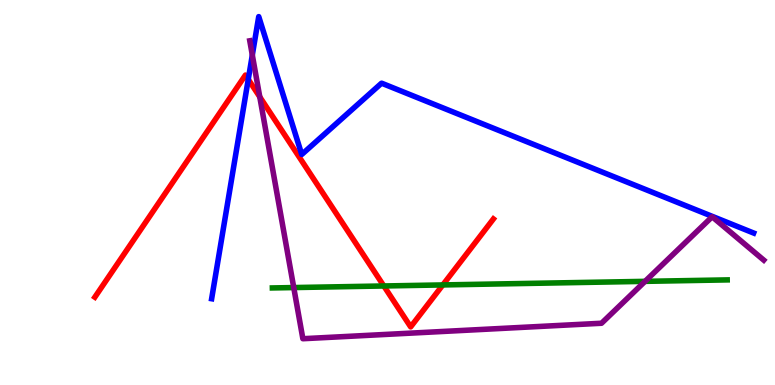[{'lines': ['blue', 'red'], 'intersections': [{'x': 3.2, 'y': 7.94}]}, {'lines': ['green', 'red'], 'intersections': [{'x': 4.95, 'y': 2.57}, {'x': 5.71, 'y': 2.6}]}, {'lines': ['purple', 'red'], 'intersections': [{'x': 3.35, 'y': 7.48}]}, {'lines': ['blue', 'green'], 'intersections': []}, {'lines': ['blue', 'purple'], 'intersections': [{'x': 3.26, 'y': 8.57}]}, {'lines': ['green', 'purple'], 'intersections': [{'x': 3.79, 'y': 2.53}, {'x': 8.32, 'y': 2.69}]}]